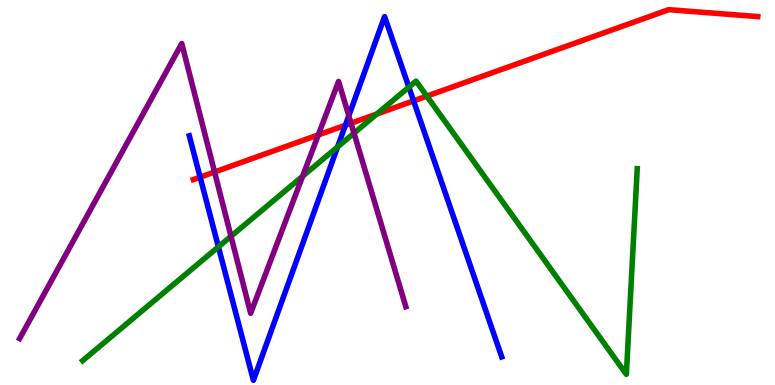[{'lines': ['blue', 'red'], 'intersections': [{'x': 2.58, 'y': 5.4}, {'x': 4.46, 'y': 6.75}, {'x': 5.34, 'y': 7.38}]}, {'lines': ['green', 'red'], 'intersections': [{'x': 4.86, 'y': 7.04}, {'x': 5.51, 'y': 7.5}]}, {'lines': ['purple', 'red'], 'intersections': [{'x': 2.77, 'y': 5.53}, {'x': 4.11, 'y': 6.5}, {'x': 4.53, 'y': 6.8}]}, {'lines': ['blue', 'green'], 'intersections': [{'x': 2.82, 'y': 3.59}, {'x': 4.36, 'y': 6.18}, {'x': 5.28, 'y': 7.74}]}, {'lines': ['blue', 'purple'], 'intersections': [{'x': 4.5, 'y': 6.99}]}, {'lines': ['green', 'purple'], 'intersections': [{'x': 2.98, 'y': 3.86}, {'x': 3.9, 'y': 5.42}, {'x': 4.57, 'y': 6.54}]}]